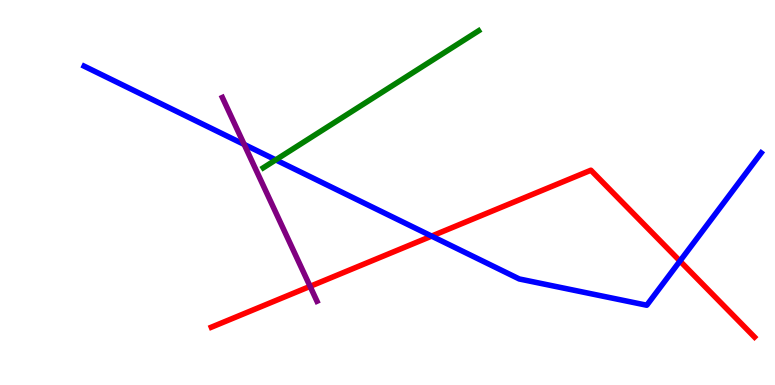[{'lines': ['blue', 'red'], 'intersections': [{'x': 5.57, 'y': 3.87}, {'x': 8.77, 'y': 3.22}]}, {'lines': ['green', 'red'], 'intersections': []}, {'lines': ['purple', 'red'], 'intersections': [{'x': 4.0, 'y': 2.56}]}, {'lines': ['blue', 'green'], 'intersections': [{'x': 3.56, 'y': 5.85}]}, {'lines': ['blue', 'purple'], 'intersections': [{'x': 3.15, 'y': 6.25}]}, {'lines': ['green', 'purple'], 'intersections': []}]